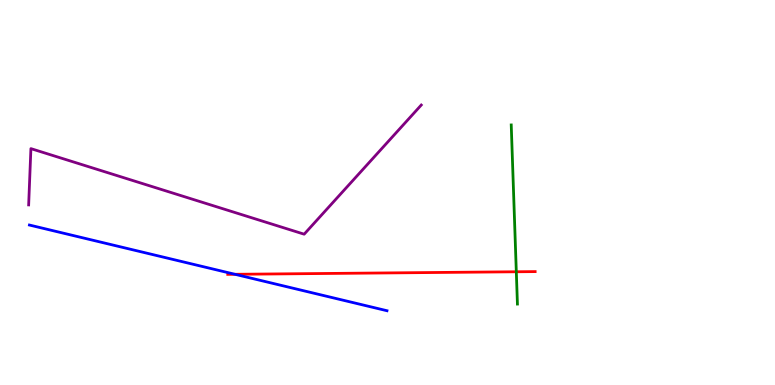[{'lines': ['blue', 'red'], 'intersections': [{'x': 3.03, 'y': 2.88}]}, {'lines': ['green', 'red'], 'intersections': [{'x': 6.66, 'y': 2.94}]}, {'lines': ['purple', 'red'], 'intersections': []}, {'lines': ['blue', 'green'], 'intersections': []}, {'lines': ['blue', 'purple'], 'intersections': []}, {'lines': ['green', 'purple'], 'intersections': []}]